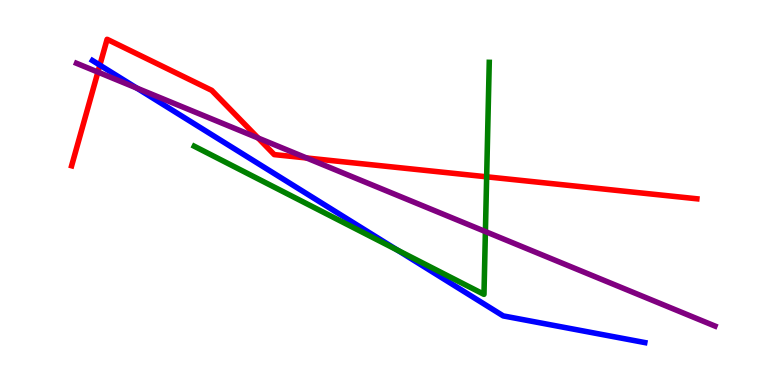[{'lines': ['blue', 'red'], 'intersections': [{'x': 1.29, 'y': 8.31}]}, {'lines': ['green', 'red'], 'intersections': [{'x': 6.28, 'y': 5.41}]}, {'lines': ['purple', 'red'], 'intersections': [{'x': 1.26, 'y': 8.13}, {'x': 3.33, 'y': 6.41}, {'x': 3.96, 'y': 5.9}]}, {'lines': ['blue', 'green'], 'intersections': [{'x': 5.13, 'y': 3.51}]}, {'lines': ['blue', 'purple'], 'intersections': [{'x': 1.76, 'y': 7.71}]}, {'lines': ['green', 'purple'], 'intersections': [{'x': 6.26, 'y': 3.99}]}]